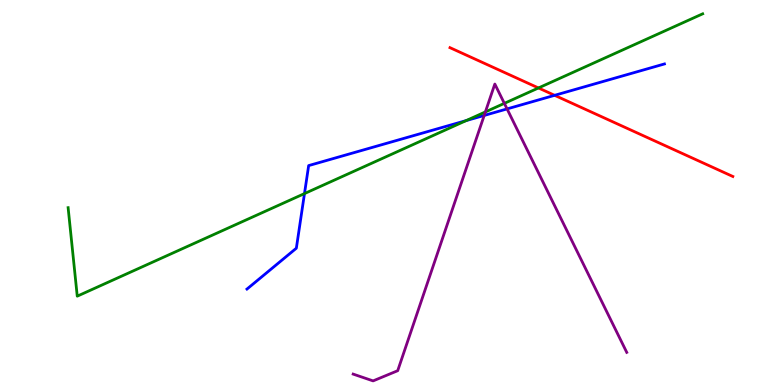[{'lines': ['blue', 'red'], 'intersections': [{'x': 7.16, 'y': 7.52}]}, {'lines': ['green', 'red'], 'intersections': [{'x': 6.95, 'y': 7.72}]}, {'lines': ['purple', 'red'], 'intersections': []}, {'lines': ['blue', 'green'], 'intersections': [{'x': 3.93, 'y': 4.97}, {'x': 6.02, 'y': 6.87}]}, {'lines': ['blue', 'purple'], 'intersections': [{'x': 6.25, 'y': 7.0}, {'x': 6.54, 'y': 7.17}]}, {'lines': ['green', 'purple'], 'intersections': [{'x': 6.26, 'y': 7.09}, {'x': 6.51, 'y': 7.32}]}]